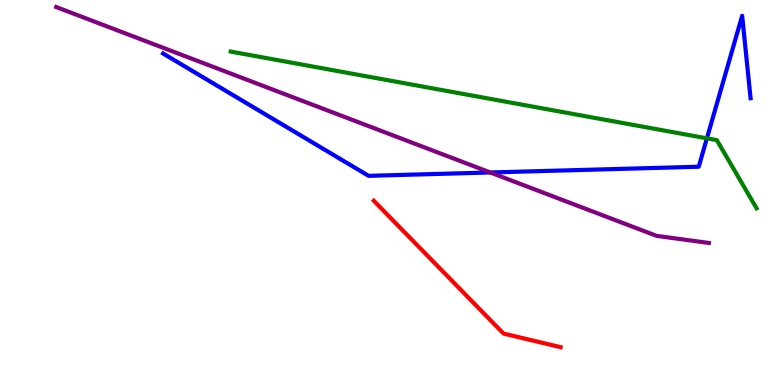[{'lines': ['blue', 'red'], 'intersections': []}, {'lines': ['green', 'red'], 'intersections': []}, {'lines': ['purple', 'red'], 'intersections': []}, {'lines': ['blue', 'green'], 'intersections': [{'x': 9.12, 'y': 6.41}]}, {'lines': ['blue', 'purple'], 'intersections': [{'x': 6.33, 'y': 5.52}]}, {'lines': ['green', 'purple'], 'intersections': []}]